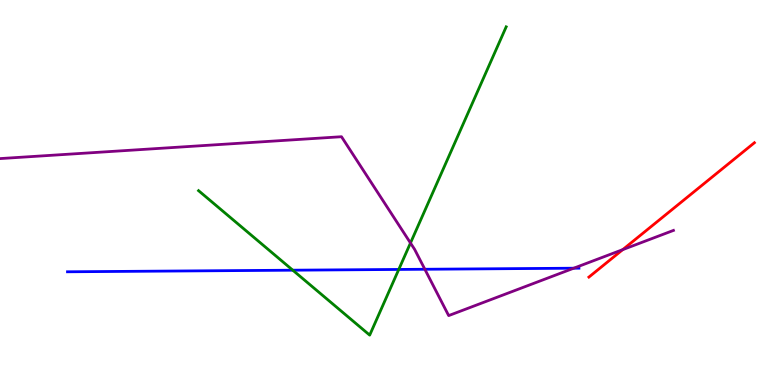[{'lines': ['blue', 'red'], 'intersections': []}, {'lines': ['green', 'red'], 'intersections': []}, {'lines': ['purple', 'red'], 'intersections': [{'x': 8.04, 'y': 3.52}]}, {'lines': ['blue', 'green'], 'intersections': [{'x': 3.78, 'y': 2.98}, {'x': 5.15, 'y': 3.0}]}, {'lines': ['blue', 'purple'], 'intersections': [{'x': 5.48, 'y': 3.01}, {'x': 7.4, 'y': 3.03}]}, {'lines': ['green', 'purple'], 'intersections': [{'x': 5.3, 'y': 3.69}]}]